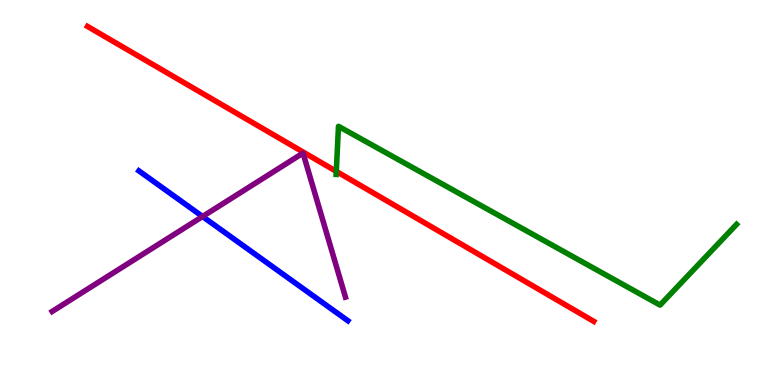[{'lines': ['blue', 'red'], 'intersections': []}, {'lines': ['green', 'red'], 'intersections': [{'x': 4.34, 'y': 5.55}]}, {'lines': ['purple', 'red'], 'intersections': []}, {'lines': ['blue', 'green'], 'intersections': []}, {'lines': ['blue', 'purple'], 'intersections': [{'x': 2.61, 'y': 4.38}]}, {'lines': ['green', 'purple'], 'intersections': []}]